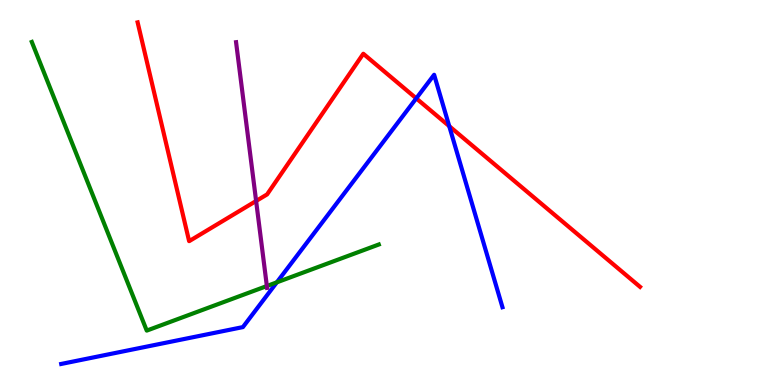[{'lines': ['blue', 'red'], 'intersections': [{'x': 5.37, 'y': 7.45}, {'x': 5.8, 'y': 6.72}]}, {'lines': ['green', 'red'], 'intersections': []}, {'lines': ['purple', 'red'], 'intersections': [{'x': 3.3, 'y': 4.78}]}, {'lines': ['blue', 'green'], 'intersections': [{'x': 3.57, 'y': 2.67}]}, {'lines': ['blue', 'purple'], 'intersections': []}, {'lines': ['green', 'purple'], 'intersections': [{'x': 3.44, 'y': 2.57}]}]